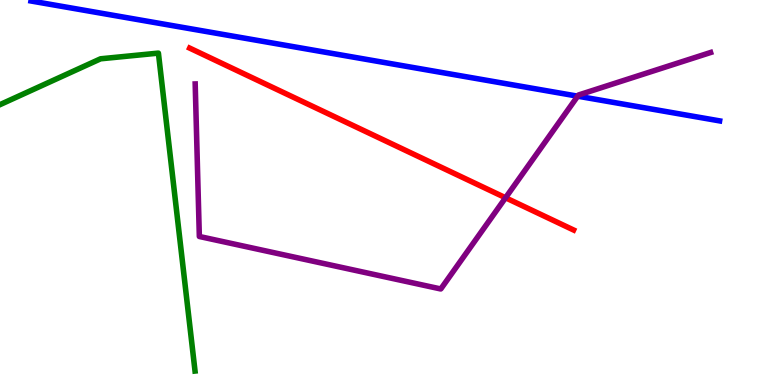[{'lines': ['blue', 'red'], 'intersections': []}, {'lines': ['green', 'red'], 'intersections': []}, {'lines': ['purple', 'red'], 'intersections': [{'x': 6.52, 'y': 4.86}]}, {'lines': ['blue', 'green'], 'intersections': []}, {'lines': ['blue', 'purple'], 'intersections': [{'x': 7.45, 'y': 7.5}]}, {'lines': ['green', 'purple'], 'intersections': []}]